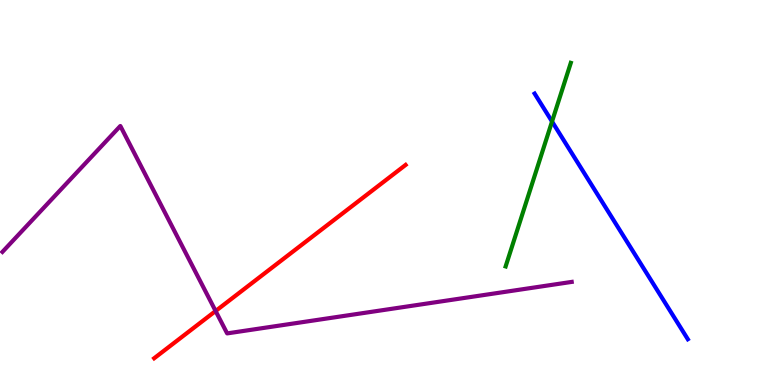[{'lines': ['blue', 'red'], 'intersections': []}, {'lines': ['green', 'red'], 'intersections': []}, {'lines': ['purple', 'red'], 'intersections': [{'x': 2.78, 'y': 1.92}]}, {'lines': ['blue', 'green'], 'intersections': [{'x': 7.12, 'y': 6.84}]}, {'lines': ['blue', 'purple'], 'intersections': []}, {'lines': ['green', 'purple'], 'intersections': []}]